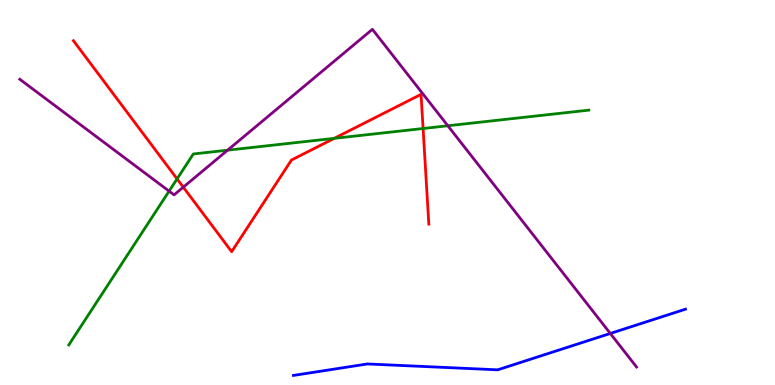[{'lines': ['blue', 'red'], 'intersections': []}, {'lines': ['green', 'red'], 'intersections': [{'x': 2.28, 'y': 5.35}, {'x': 4.31, 'y': 6.41}, {'x': 5.46, 'y': 6.66}]}, {'lines': ['purple', 'red'], 'intersections': [{'x': 2.36, 'y': 5.14}]}, {'lines': ['blue', 'green'], 'intersections': []}, {'lines': ['blue', 'purple'], 'intersections': [{'x': 7.87, 'y': 1.34}]}, {'lines': ['green', 'purple'], 'intersections': [{'x': 2.18, 'y': 5.04}, {'x': 2.94, 'y': 6.1}, {'x': 5.78, 'y': 6.73}]}]